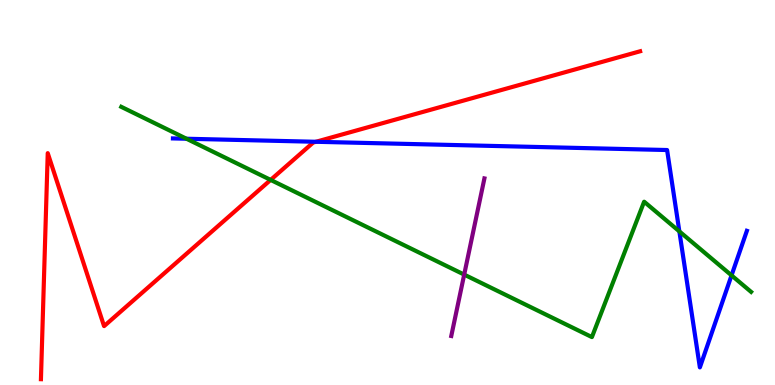[{'lines': ['blue', 'red'], 'intersections': [{'x': 4.08, 'y': 6.32}]}, {'lines': ['green', 'red'], 'intersections': [{'x': 3.49, 'y': 5.33}]}, {'lines': ['purple', 'red'], 'intersections': []}, {'lines': ['blue', 'green'], 'intersections': [{'x': 2.41, 'y': 6.4}, {'x': 8.77, 'y': 3.99}, {'x': 9.44, 'y': 2.85}]}, {'lines': ['blue', 'purple'], 'intersections': []}, {'lines': ['green', 'purple'], 'intersections': [{'x': 5.99, 'y': 2.87}]}]